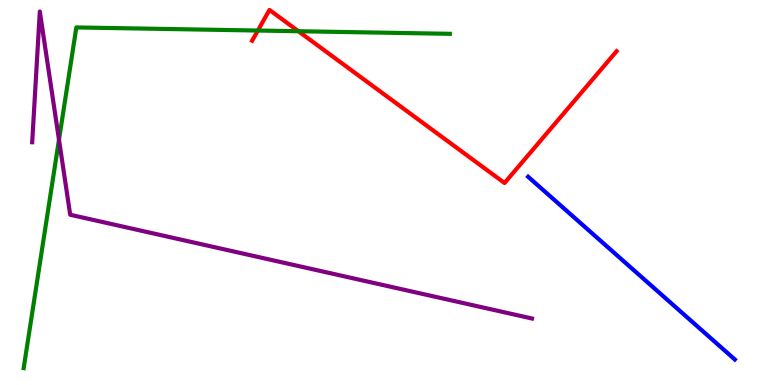[{'lines': ['blue', 'red'], 'intersections': []}, {'lines': ['green', 'red'], 'intersections': [{'x': 3.33, 'y': 9.21}, {'x': 3.85, 'y': 9.19}]}, {'lines': ['purple', 'red'], 'intersections': []}, {'lines': ['blue', 'green'], 'intersections': []}, {'lines': ['blue', 'purple'], 'intersections': []}, {'lines': ['green', 'purple'], 'intersections': [{'x': 0.761, 'y': 6.37}]}]